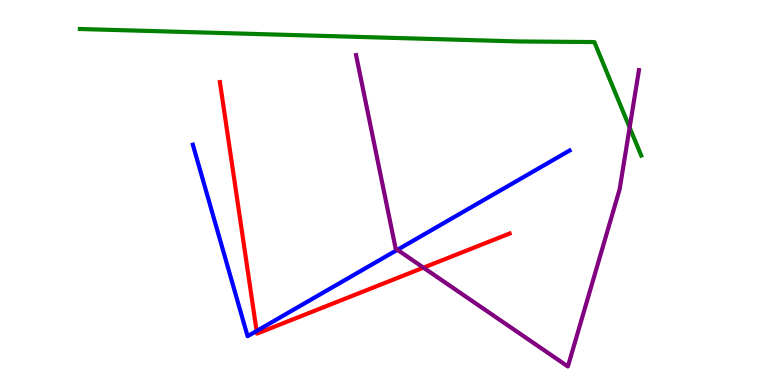[{'lines': ['blue', 'red'], 'intersections': [{'x': 3.31, 'y': 1.4}]}, {'lines': ['green', 'red'], 'intersections': []}, {'lines': ['purple', 'red'], 'intersections': [{'x': 5.46, 'y': 3.05}]}, {'lines': ['blue', 'green'], 'intersections': []}, {'lines': ['blue', 'purple'], 'intersections': [{'x': 5.13, 'y': 3.51}]}, {'lines': ['green', 'purple'], 'intersections': [{'x': 8.12, 'y': 6.69}]}]